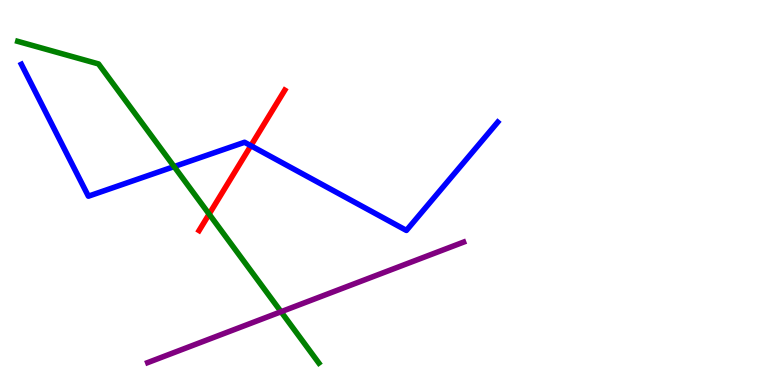[{'lines': ['blue', 'red'], 'intersections': [{'x': 3.24, 'y': 6.22}]}, {'lines': ['green', 'red'], 'intersections': [{'x': 2.7, 'y': 4.44}]}, {'lines': ['purple', 'red'], 'intersections': []}, {'lines': ['blue', 'green'], 'intersections': [{'x': 2.25, 'y': 5.67}]}, {'lines': ['blue', 'purple'], 'intersections': []}, {'lines': ['green', 'purple'], 'intersections': [{'x': 3.63, 'y': 1.9}]}]